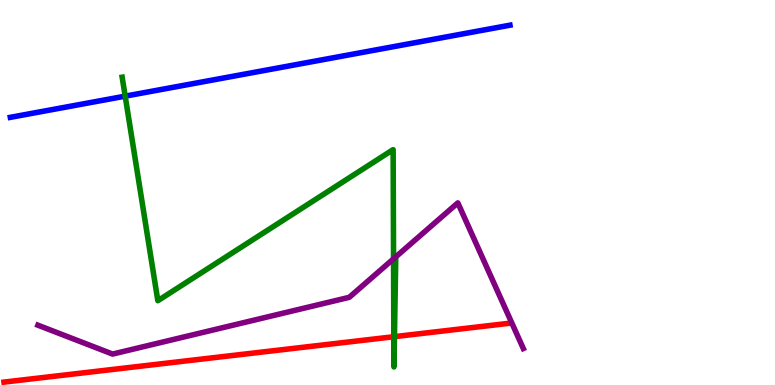[{'lines': ['blue', 'red'], 'intersections': []}, {'lines': ['green', 'red'], 'intersections': [{'x': 5.08, 'y': 1.25}, {'x': 5.09, 'y': 1.26}]}, {'lines': ['purple', 'red'], 'intersections': []}, {'lines': ['blue', 'green'], 'intersections': [{'x': 1.62, 'y': 7.5}]}, {'lines': ['blue', 'purple'], 'intersections': []}, {'lines': ['green', 'purple'], 'intersections': [{'x': 5.08, 'y': 3.28}, {'x': 5.11, 'y': 3.33}]}]